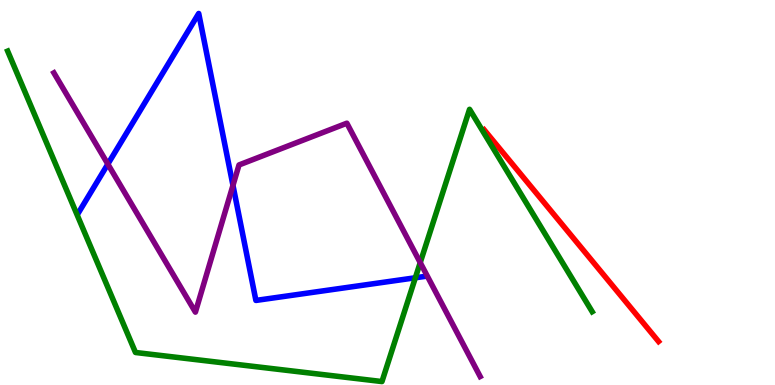[{'lines': ['blue', 'red'], 'intersections': []}, {'lines': ['green', 'red'], 'intersections': []}, {'lines': ['purple', 'red'], 'intersections': []}, {'lines': ['blue', 'green'], 'intersections': [{'x': 5.36, 'y': 2.79}]}, {'lines': ['blue', 'purple'], 'intersections': [{'x': 1.39, 'y': 5.74}, {'x': 3.01, 'y': 5.19}]}, {'lines': ['green', 'purple'], 'intersections': [{'x': 5.42, 'y': 3.18}]}]